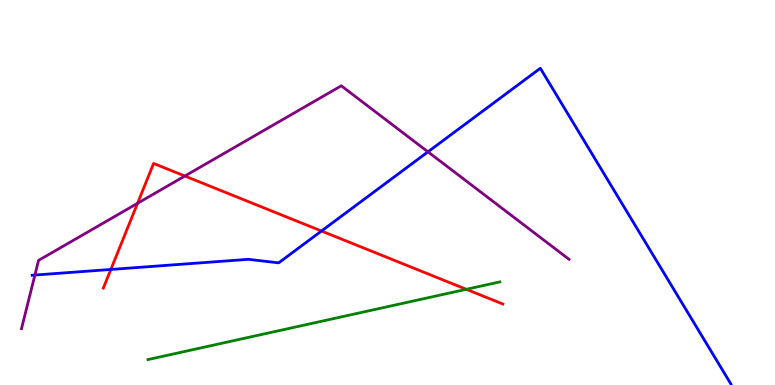[{'lines': ['blue', 'red'], 'intersections': [{'x': 1.43, 'y': 3.0}, {'x': 4.15, 'y': 4.0}]}, {'lines': ['green', 'red'], 'intersections': [{'x': 6.02, 'y': 2.49}]}, {'lines': ['purple', 'red'], 'intersections': [{'x': 1.77, 'y': 4.72}, {'x': 2.39, 'y': 5.43}]}, {'lines': ['blue', 'green'], 'intersections': []}, {'lines': ['blue', 'purple'], 'intersections': [{'x': 0.45, 'y': 2.86}, {'x': 5.52, 'y': 6.06}]}, {'lines': ['green', 'purple'], 'intersections': []}]